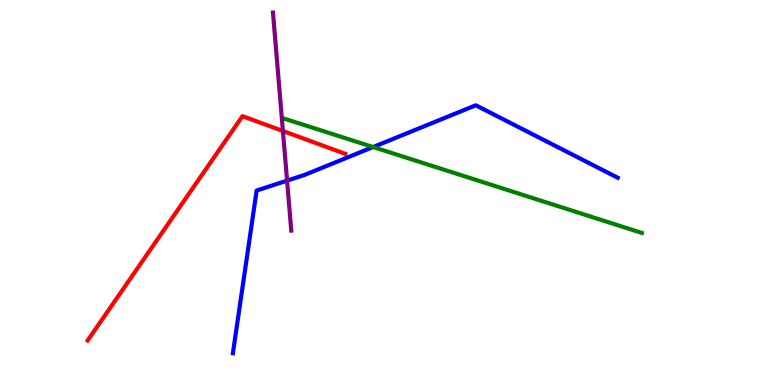[{'lines': ['blue', 'red'], 'intersections': []}, {'lines': ['green', 'red'], 'intersections': []}, {'lines': ['purple', 'red'], 'intersections': [{'x': 3.65, 'y': 6.6}]}, {'lines': ['blue', 'green'], 'intersections': [{'x': 4.81, 'y': 6.18}]}, {'lines': ['blue', 'purple'], 'intersections': [{'x': 3.7, 'y': 5.31}]}, {'lines': ['green', 'purple'], 'intersections': []}]